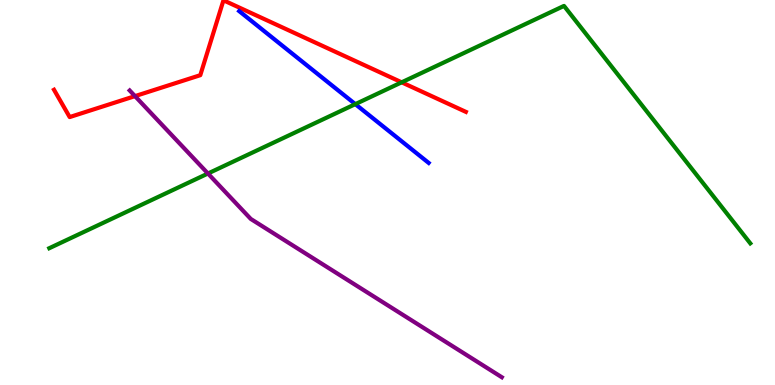[{'lines': ['blue', 'red'], 'intersections': []}, {'lines': ['green', 'red'], 'intersections': [{'x': 5.18, 'y': 7.86}]}, {'lines': ['purple', 'red'], 'intersections': [{'x': 1.74, 'y': 7.5}]}, {'lines': ['blue', 'green'], 'intersections': [{'x': 4.58, 'y': 7.3}]}, {'lines': ['blue', 'purple'], 'intersections': []}, {'lines': ['green', 'purple'], 'intersections': [{'x': 2.68, 'y': 5.49}]}]